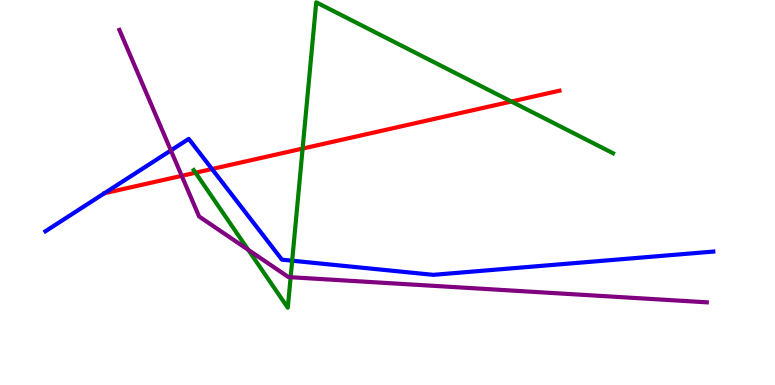[{'lines': ['blue', 'red'], 'intersections': [{'x': 2.74, 'y': 5.61}]}, {'lines': ['green', 'red'], 'intersections': [{'x': 2.52, 'y': 5.51}, {'x': 3.9, 'y': 6.14}, {'x': 6.6, 'y': 7.36}]}, {'lines': ['purple', 'red'], 'intersections': [{'x': 2.34, 'y': 5.43}]}, {'lines': ['blue', 'green'], 'intersections': [{'x': 3.77, 'y': 3.23}]}, {'lines': ['blue', 'purple'], 'intersections': [{'x': 2.2, 'y': 6.09}]}, {'lines': ['green', 'purple'], 'intersections': [{'x': 3.2, 'y': 3.51}, {'x': 3.75, 'y': 2.8}]}]